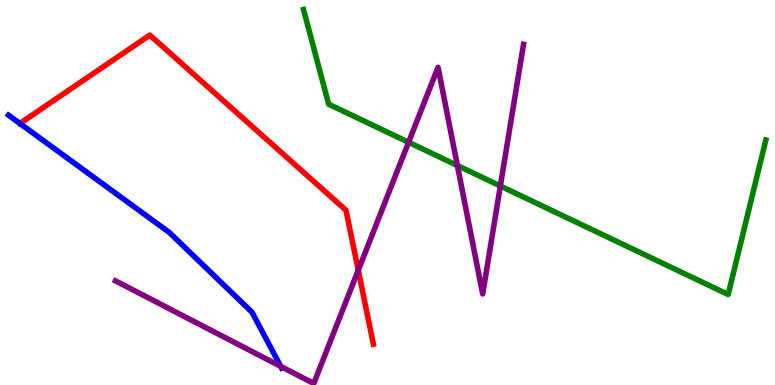[{'lines': ['blue', 'red'], 'intersections': [{'x': 0.257, 'y': 6.79}]}, {'lines': ['green', 'red'], 'intersections': []}, {'lines': ['purple', 'red'], 'intersections': [{'x': 4.62, 'y': 2.98}]}, {'lines': ['blue', 'green'], 'intersections': []}, {'lines': ['blue', 'purple'], 'intersections': [{'x': 3.62, 'y': 0.484}]}, {'lines': ['green', 'purple'], 'intersections': [{'x': 5.27, 'y': 6.3}, {'x': 5.9, 'y': 5.7}, {'x': 6.46, 'y': 5.17}]}]